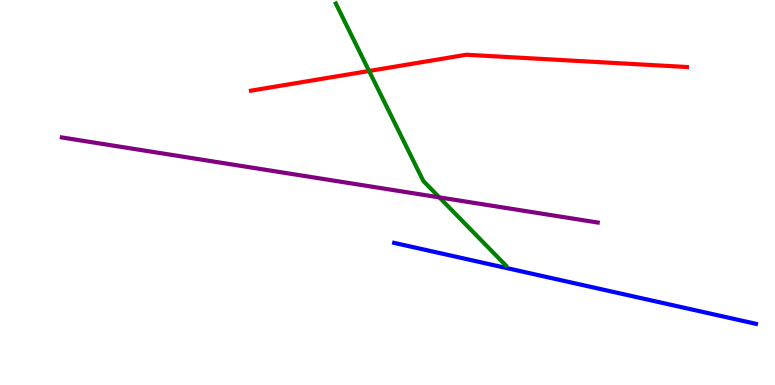[{'lines': ['blue', 'red'], 'intersections': []}, {'lines': ['green', 'red'], 'intersections': [{'x': 4.76, 'y': 8.16}]}, {'lines': ['purple', 'red'], 'intersections': []}, {'lines': ['blue', 'green'], 'intersections': []}, {'lines': ['blue', 'purple'], 'intersections': []}, {'lines': ['green', 'purple'], 'intersections': [{'x': 5.67, 'y': 4.87}]}]